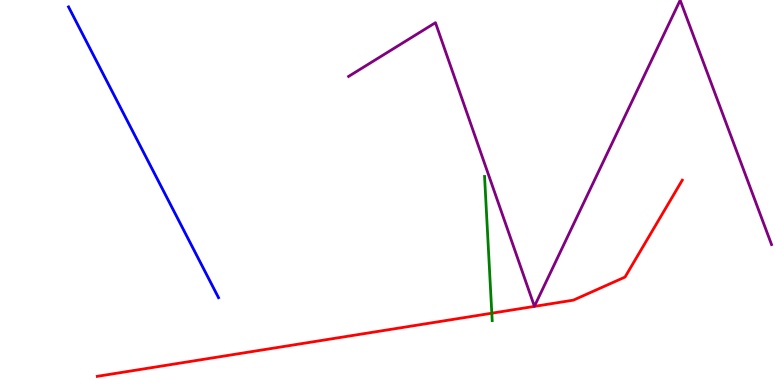[{'lines': ['blue', 'red'], 'intersections': []}, {'lines': ['green', 'red'], 'intersections': [{'x': 6.35, 'y': 1.86}]}, {'lines': ['purple', 'red'], 'intersections': []}, {'lines': ['blue', 'green'], 'intersections': []}, {'lines': ['blue', 'purple'], 'intersections': []}, {'lines': ['green', 'purple'], 'intersections': []}]